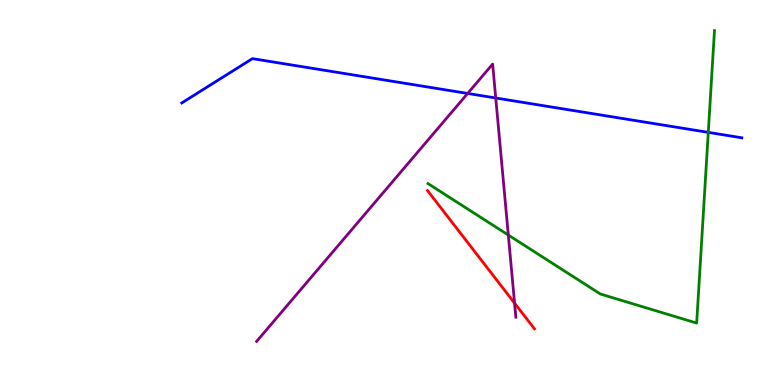[{'lines': ['blue', 'red'], 'intersections': []}, {'lines': ['green', 'red'], 'intersections': []}, {'lines': ['purple', 'red'], 'intersections': [{'x': 6.64, 'y': 2.13}]}, {'lines': ['blue', 'green'], 'intersections': [{'x': 9.14, 'y': 6.56}]}, {'lines': ['blue', 'purple'], 'intersections': [{'x': 6.03, 'y': 7.57}, {'x': 6.4, 'y': 7.45}]}, {'lines': ['green', 'purple'], 'intersections': [{'x': 6.56, 'y': 3.89}]}]